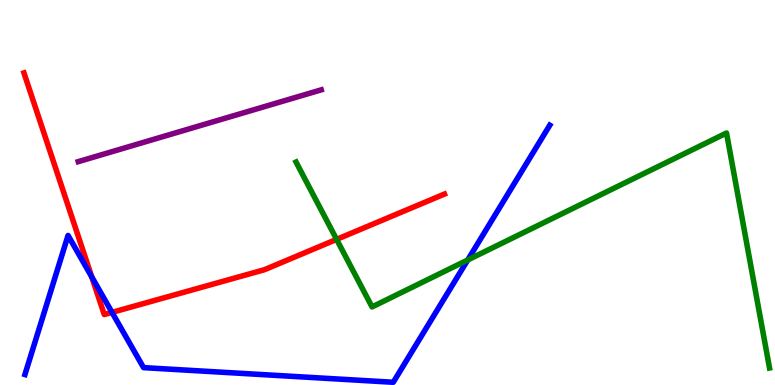[{'lines': ['blue', 'red'], 'intersections': [{'x': 1.18, 'y': 2.81}, {'x': 1.45, 'y': 1.89}]}, {'lines': ['green', 'red'], 'intersections': [{'x': 4.34, 'y': 3.78}]}, {'lines': ['purple', 'red'], 'intersections': []}, {'lines': ['blue', 'green'], 'intersections': [{'x': 6.04, 'y': 3.25}]}, {'lines': ['blue', 'purple'], 'intersections': []}, {'lines': ['green', 'purple'], 'intersections': []}]